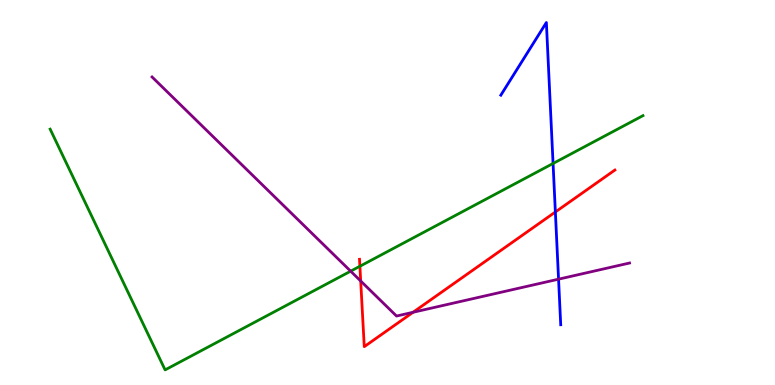[{'lines': ['blue', 'red'], 'intersections': [{'x': 7.17, 'y': 4.49}]}, {'lines': ['green', 'red'], 'intersections': [{'x': 4.64, 'y': 3.08}]}, {'lines': ['purple', 'red'], 'intersections': [{'x': 4.65, 'y': 2.7}, {'x': 5.33, 'y': 1.89}]}, {'lines': ['blue', 'green'], 'intersections': [{'x': 7.14, 'y': 5.75}]}, {'lines': ['blue', 'purple'], 'intersections': [{'x': 7.21, 'y': 2.75}]}, {'lines': ['green', 'purple'], 'intersections': [{'x': 4.52, 'y': 2.96}]}]